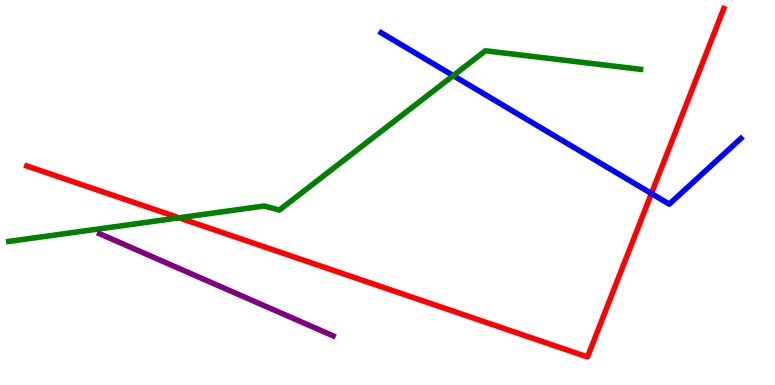[{'lines': ['blue', 'red'], 'intersections': [{'x': 8.41, 'y': 4.97}]}, {'lines': ['green', 'red'], 'intersections': [{'x': 2.31, 'y': 4.34}]}, {'lines': ['purple', 'red'], 'intersections': []}, {'lines': ['blue', 'green'], 'intersections': [{'x': 5.85, 'y': 8.04}]}, {'lines': ['blue', 'purple'], 'intersections': []}, {'lines': ['green', 'purple'], 'intersections': []}]